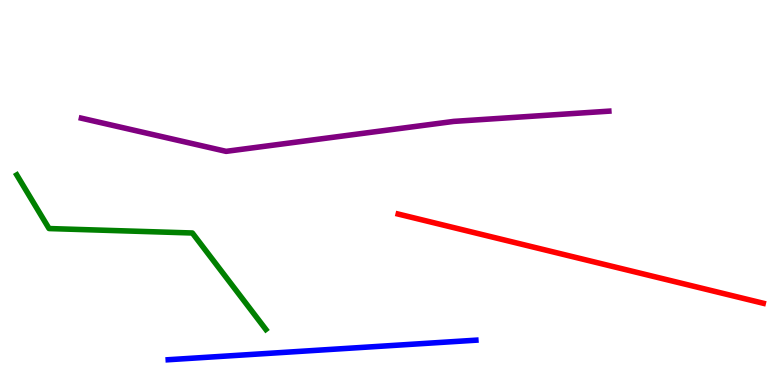[{'lines': ['blue', 'red'], 'intersections': []}, {'lines': ['green', 'red'], 'intersections': []}, {'lines': ['purple', 'red'], 'intersections': []}, {'lines': ['blue', 'green'], 'intersections': []}, {'lines': ['blue', 'purple'], 'intersections': []}, {'lines': ['green', 'purple'], 'intersections': []}]